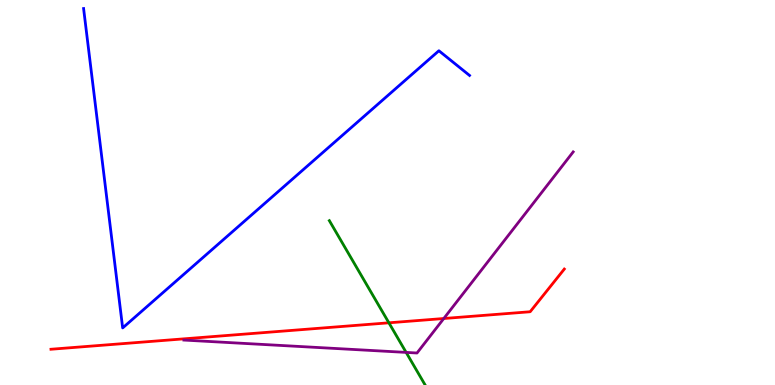[{'lines': ['blue', 'red'], 'intersections': []}, {'lines': ['green', 'red'], 'intersections': [{'x': 5.02, 'y': 1.62}]}, {'lines': ['purple', 'red'], 'intersections': [{'x': 5.73, 'y': 1.73}]}, {'lines': ['blue', 'green'], 'intersections': []}, {'lines': ['blue', 'purple'], 'intersections': []}, {'lines': ['green', 'purple'], 'intersections': [{'x': 5.24, 'y': 0.847}]}]